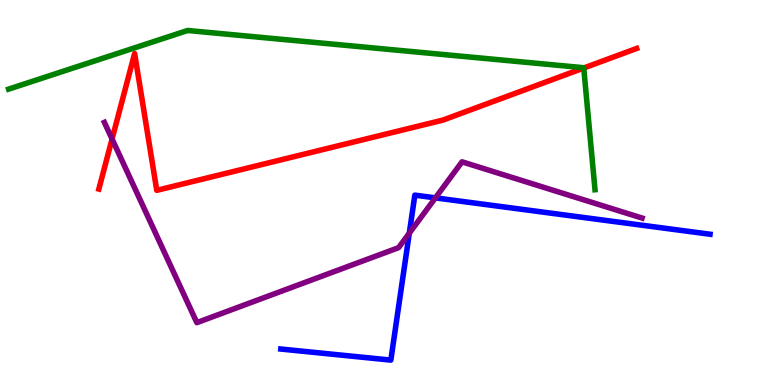[{'lines': ['blue', 'red'], 'intersections': []}, {'lines': ['green', 'red'], 'intersections': [{'x': 7.53, 'y': 8.23}]}, {'lines': ['purple', 'red'], 'intersections': [{'x': 1.45, 'y': 6.39}]}, {'lines': ['blue', 'green'], 'intersections': []}, {'lines': ['blue', 'purple'], 'intersections': [{'x': 5.28, 'y': 3.94}, {'x': 5.62, 'y': 4.86}]}, {'lines': ['green', 'purple'], 'intersections': []}]